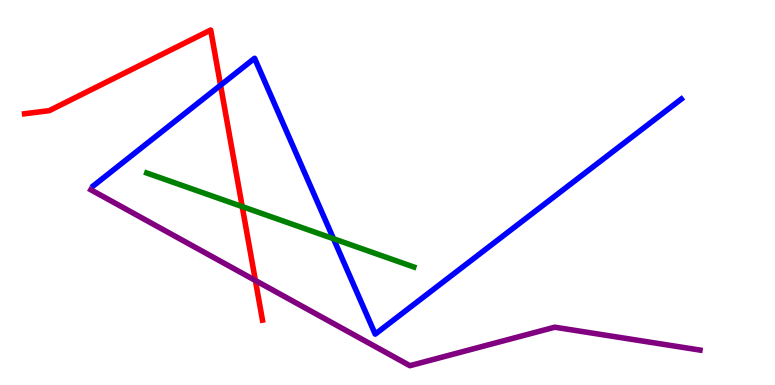[{'lines': ['blue', 'red'], 'intersections': [{'x': 2.85, 'y': 7.79}]}, {'lines': ['green', 'red'], 'intersections': [{'x': 3.13, 'y': 4.63}]}, {'lines': ['purple', 'red'], 'intersections': [{'x': 3.3, 'y': 2.71}]}, {'lines': ['blue', 'green'], 'intersections': [{'x': 4.3, 'y': 3.8}]}, {'lines': ['blue', 'purple'], 'intersections': []}, {'lines': ['green', 'purple'], 'intersections': []}]